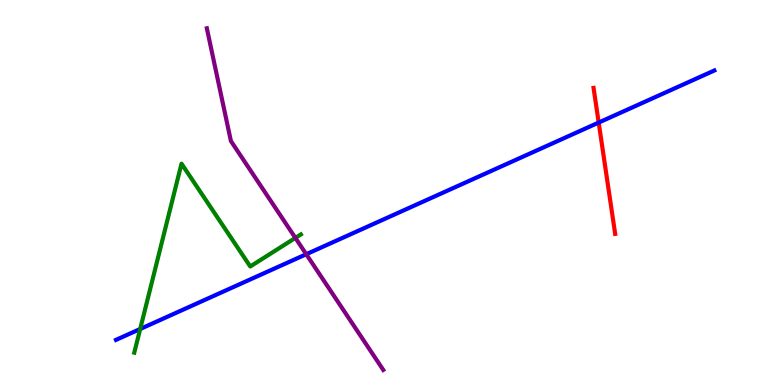[{'lines': ['blue', 'red'], 'intersections': [{'x': 7.72, 'y': 6.82}]}, {'lines': ['green', 'red'], 'intersections': []}, {'lines': ['purple', 'red'], 'intersections': []}, {'lines': ['blue', 'green'], 'intersections': [{'x': 1.81, 'y': 1.45}]}, {'lines': ['blue', 'purple'], 'intersections': [{'x': 3.95, 'y': 3.4}]}, {'lines': ['green', 'purple'], 'intersections': [{'x': 3.81, 'y': 3.82}]}]